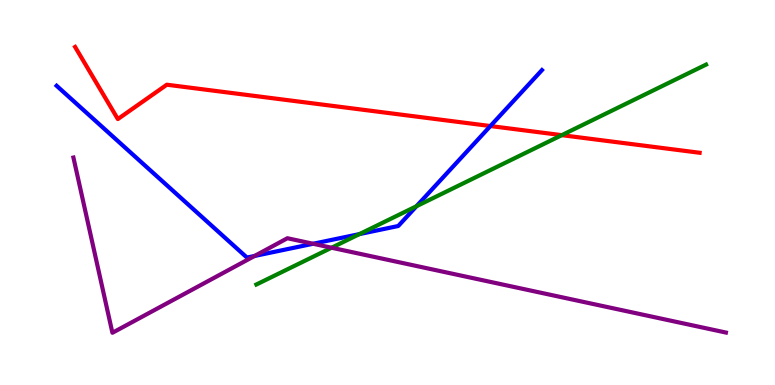[{'lines': ['blue', 'red'], 'intersections': [{'x': 6.33, 'y': 6.73}]}, {'lines': ['green', 'red'], 'intersections': [{'x': 7.25, 'y': 6.49}]}, {'lines': ['purple', 'red'], 'intersections': []}, {'lines': ['blue', 'green'], 'intersections': [{'x': 4.64, 'y': 3.92}, {'x': 5.37, 'y': 4.64}]}, {'lines': ['blue', 'purple'], 'intersections': [{'x': 3.28, 'y': 3.35}, {'x': 4.04, 'y': 3.67}]}, {'lines': ['green', 'purple'], 'intersections': [{'x': 4.28, 'y': 3.57}]}]